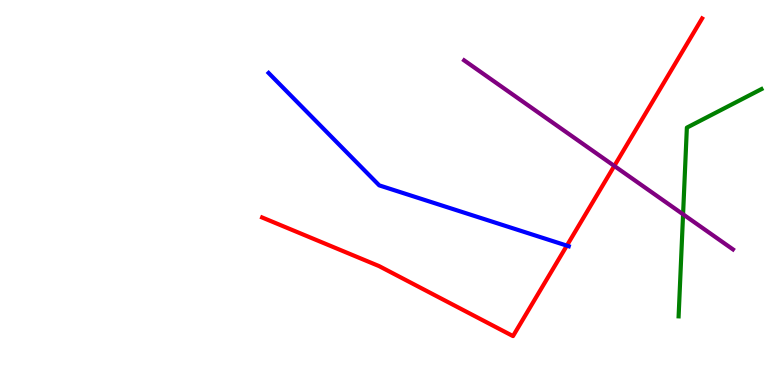[{'lines': ['blue', 'red'], 'intersections': [{'x': 7.31, 'y': 3.62}]}, {'lines': ['green', 'red'], 'intersections': []}, {'lines': ['purple', 'red'], 'intersections': [{'x': 7.93, 'y': 5.69}]}, {'lines': ['blue', 'green'], 'intersections': []}, {'lines': ['blue', 'purple'], 'intersections': []}, {'lines': ['green', 'purple'], 'intersections': [{'x': 8.81, 'y': 4.43}]}]